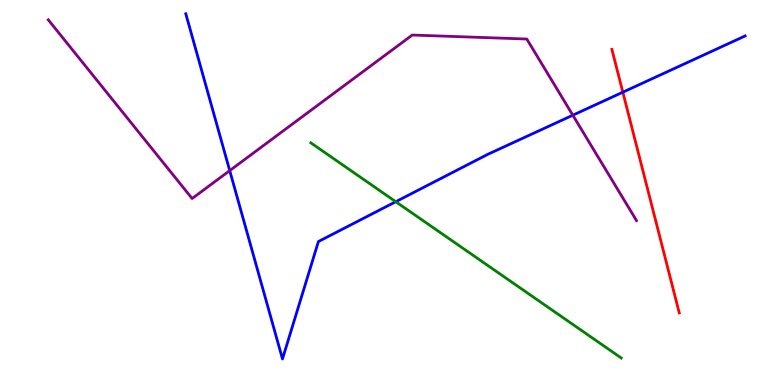[{'lines': ['blue', 'red'], 'intersections': [{'x': 8.04, 'y': 7.61}]}, {'lines': ['green', 'red'], 'intersections': []}, {'lines': ['purple', 'red'], 'intersections': []}, {'lines': ['blue', 'green'], 'intersections': [{'x': 5.11, 'y': 4.76}]}, {'lines': ['blue', 'purple'], 'intersections': [{'x': 2.96, 'y': 5.57}, {'x': 7.39, 'y': 7.01}]}, {'lines': ['green', 'purple'], 'intersections': []}]